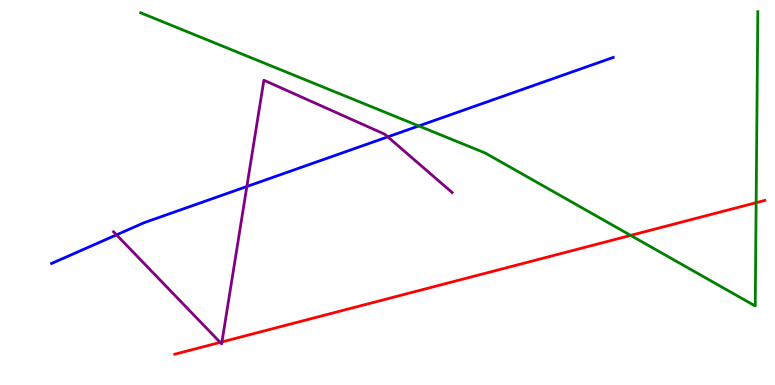[{'lines': ['blue', 'red'], 'intersections': []}, {'lines': ['green', 'red'], 'intersections': [{'x': 8.14, 'y': 3.89}, {'x': 9.76, 'y': 4.74}]}, {'lines': ['purple', 'red'], 'intersections': [{'x': 2.84, 'y': 1.11}, {'x': 2.86, 'y': 1.12}]}, {'lines': ['blue', 'green'], 'intersections': [{'x': 5.4, 'y': 6.73}]}, {'lines': ['blue', 'purple'], 'intersections': [{'x': 1.5, 'y': 3.9}, {'x': 3.19, 'y': 5.16}, {'x': 5.0, 'y': 6.45}]}, {'lines': ['green', 'purple'], 'intersections': []}]